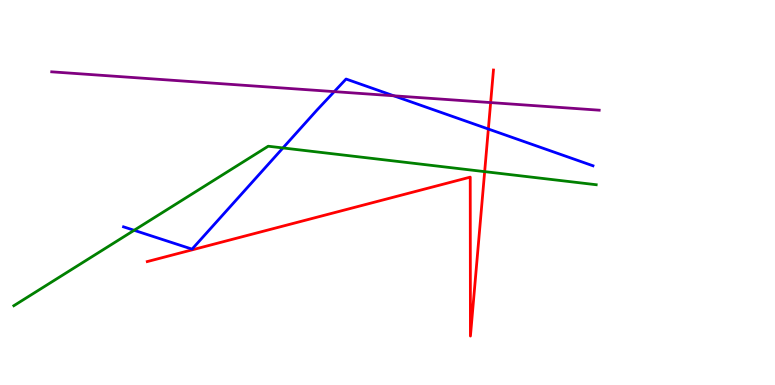[{'lines': ['blue', 'red'], 'intersections': [{'x': 6.3, 'y': 6.65}]}, {'lines': ['green', 'red'], 'intersections': [{'x': 6.25, 'y': 5.54}]}, {'lines': ['purple', 'red'], 'intersections': [{'x': 6.33, 'y': 7.34}]}, {'lines': ['blue', 'green'], 'intersections': [{'x': 1.73, 'y': 4.02}, {'x': 3.65, 'y': 6.16}]}, {'lines': ['blue', 'purple'], 'intersections': [{'x': 4.31, 'y': 7.62}, {'x': 5.08, 'y': 7.51}]}, {'lines': ['green', 'purple'], 'intersections': []}]